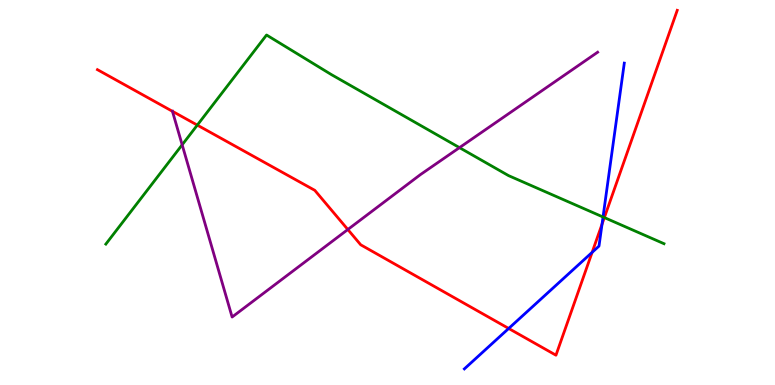[{'lines': ['blue', 'red'], 'intersections': [{'x': 6.56, 'y': 1.47}, {'x': 7.64, 'y': 3.45}, {'x': 7.77, 'y': 4.18}]}, {'lines': ['green', 'red'], 'intersections': [{'x': 2.55, 'y': 6.75}, {'x': 7.8, 'y': 4.35}]}, {'lines': ['purple', 'red'], 'intersections': [{'x': 2.23, 'y': 7.11}, {'x': 4.49, 'y': 4.04}]}, {'lines': ['blue', 'green'], 'intersections': [{'x': 7.78, 'y': 4.36}]}, {'lines': ['blue', 'purple'], 'intersections': []}, {'lines': ['green', 'purple'], 'intersections': [{'x': 2.35, 'y': 6.24}, {'x': 5.93, 'y': 6.17}]}]